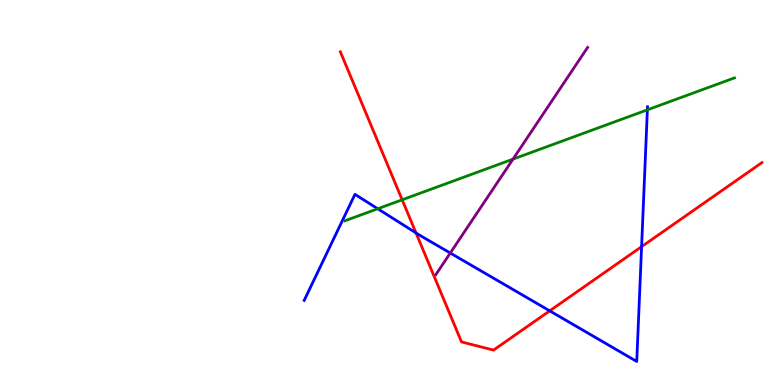[{'lines': ['blue', 'red'], 'intersections': [{'x': 5.37, 'y': 3.95}, {'x': 7.09, 'y': 1.93}, {'x': 8.28, 'y': 3.59}]}, {'lines': ['green', 'red'], 'intersections': [{'x': 5.19, 'y': 4.81}]}, {'lines': ['purple', 'red'], 'intersections': []}, {'lines': ['blue', 'green'], 'intersections': [{'x': 4.87, 'y': 4.58}, {'x': 8.35, 'y': 7.15}]}, {'lines': ['blue', 'purple'], 'intersections': [{'x': 5.81, 'y': 3.43}]}, {'lines': ['green', 'purple'], 'intersections': [{'x': 6.62, 'y': 5.87}]}]